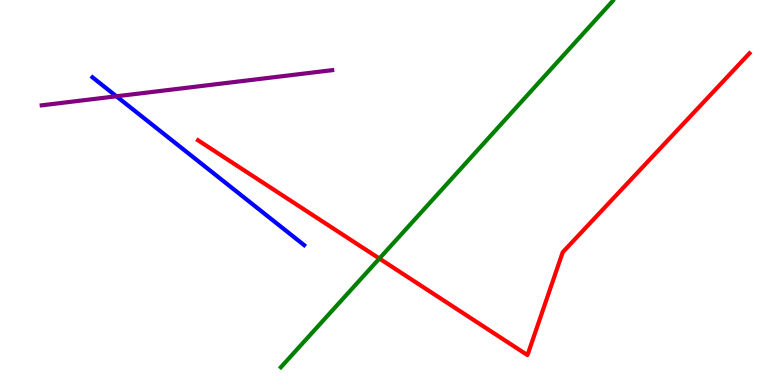[{'lines': ['blue', 'red'], 'intersections': []}, {'lines': ['green', 'red'], 'intersections': [{'x': 4.9, 'y': 3.28}]}, {'lines': ['purple', 'red'], 'intersections': []}, {'lines': ['blue', 'green'], 'intersections': []}, {'lines': ['blue', 'purple'], 'intersections': [{'x': 1.5, 'y': 7.5}]}, {'lines': ['green', 'purple'], 'intersections': []}]